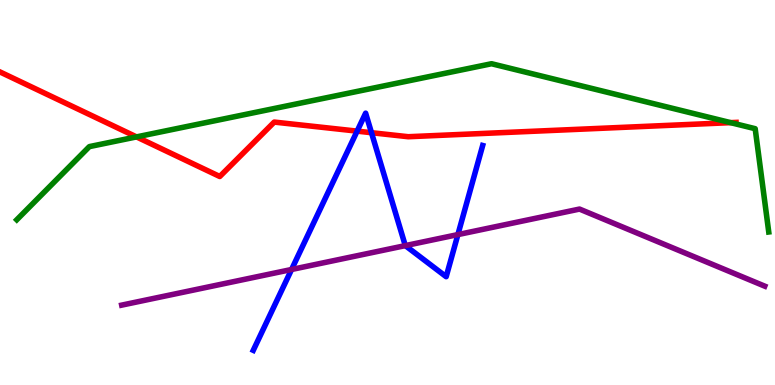[{'lines': ['blue', 'red'], 'intersections': [{'x': 4.61, 'y': 6.59}, {'x': 4.79, 'y': 6.55}]}, {'lines': ['green', 'red'], 'intersections': [{'x': 1.76, 'y': 6.44}, {'x': 9.43, 'y': 6.81}]}, {'lines': ['purple', 'red'], 'intersections': []}, {'lines': ['blue', 'green'], 'intersections': []}, {'lines': ['blue', 'purple'], 'intersections': [{'x': 3.76, 'y': 3.0}, {'x': 5.23, 'y': 3.62}, {'x': 5.91, 'y': 3.91}]}, {'lines': ['green', 'purple'], 'intersections': []}]